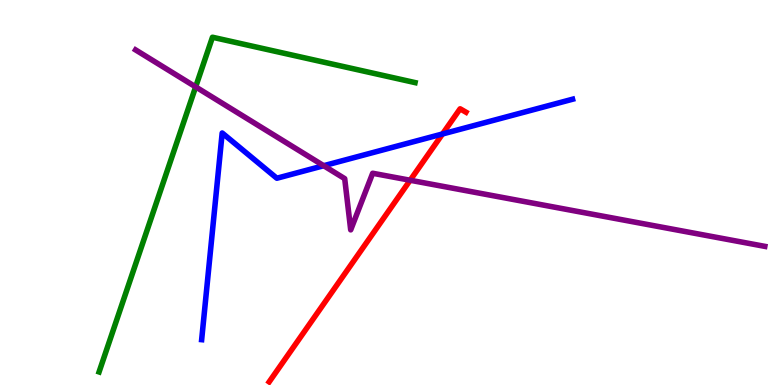[{'lines': ['blue', 'red'], 'intersections': [{'x': 5.71, 'y': 6.52}]}, {'lines': ['green', 'red'], 'intersections': []}, {'lines': ['purple', 'red'], 'intersections': [{'x': 5.29, 'y': 5.32}]}, {'lines': ['blue', 'green'], 'intersections': []}, {'lines': ['blue', 'purple'], 'intersections': [{'x': 4.18, 'y': 5.7}]}, {'lines': ['green', 'purple'], 'intersections': [{'x': 2.52, 'y': 7.74}]}]